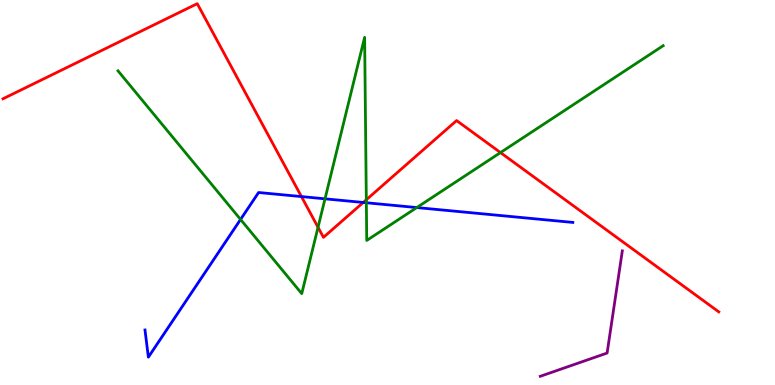[{'lines': ['blue', 'red'], 'intersections': [{'x': 3.89, 'y': 4.89}, {'x': 4.69, 'y': 4.74}]}, {'lines': ['green', 'red'], 'intersections': [{'x': 4.1, 'y': 4.1}, {'x': 4.73, 'y': 4.81}, {'x': 6.46, 'y': 6.04}]}, {'lines': ['purple', 'red'], 'intersections': []}, {'lines': ['blue', 'green'], 'intersections': [{'x': 3.1, 'y': 4.3}, {'x': 4.19, 'y': 4.84}, {'x': 4.73, 'y': 4.73}, {'x': 5.38, 'y': 4.61}]}, {'lines': ['blue', 'purple'], 'intersections': []}, {'lines': ['green', 'purple'], 'intersections': []}]